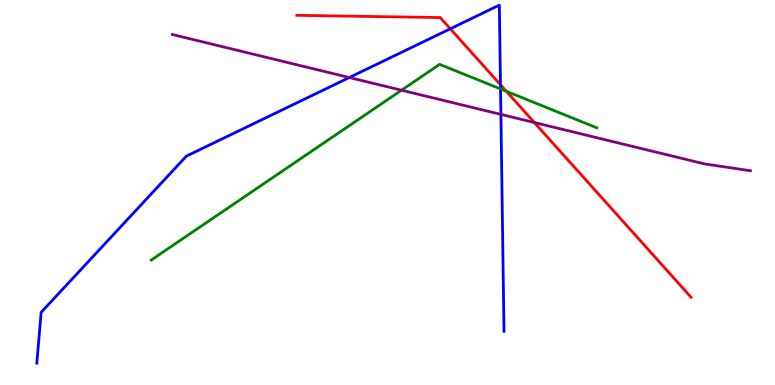[{'lines': ['blue', 'red'], 'intersections': [{'x': 5.81, 'y': 9.25}, {'x': 6.46, 'y': 7.8}]}, {'lines': ['green', 'red'], 'intersections': [{'x': 6.53, 'y': 7.63}]}, {'lines': ['purple', 'red'], 'intersections': [{'x': 6.9, 'y': 6.82}]}, {'lines': ['blue', 'green'], 'intersections': [{'x': 6.46, 'y': 7.69}]}, {'lines': ['blue', 'purple'], 'intersections': [{'x': 4.51, 'y': 7.99}, {'x': 6.46, 'y': 7.03}]}, {'lines': ['green', 'purple'], 'intersections': [{'x': 5.18, 'y': 7.66}]}]